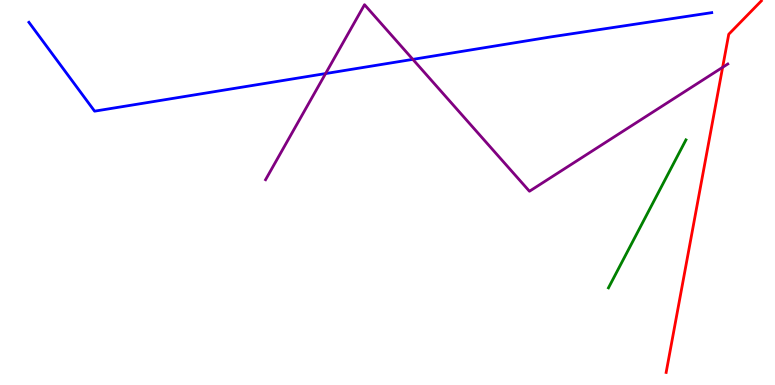[{'lines': ['blue', 'red'], 'intersections': []}, {'lines': ['green', 'red'], 'intersections': []}, {'lines': ['purple', 'red'], 'intersections': [{'x': 9.32, 'y': 8.25}]}, {'lines': ['blue', 'green'], 'intersections': []}, {'lines': ['blue', 'purple'], 'intersections': [{'x': 4.2, 'y': 8.09}, {'x': 5.33, 'y': 8.46}]}, {'lines': ['green', 'purple'], 'intersections': []}]